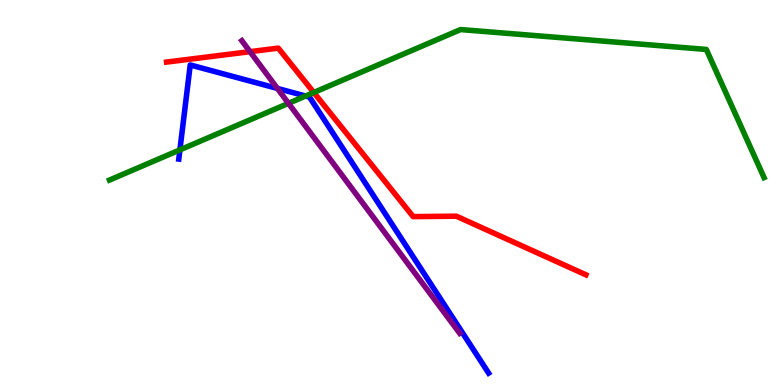[{'lines': ['blue', 'red'], 'intersections': []}, {'lines': ['green', 'red'], 'intersections': [{'x': 4.05, 'y': 7.6}]}, {'lines': ['purple', 'red'], 'intersections': [{'x': 3.23, 'y': 8.66}]}, {'lines': ['blue', 'green'], 'intersections': [{'x': 2.32, 'y': 6.11}, {'x': 3.94, 'y': 7.51}]}, {'lines': ['blue', 'purple'], 'intersections': [{'x': 3.58, 'y': 7.7}]}, {'lines': ['green', 'purple'], 'intersections': [{'x': 3.72, 'y': 7.32}]}]